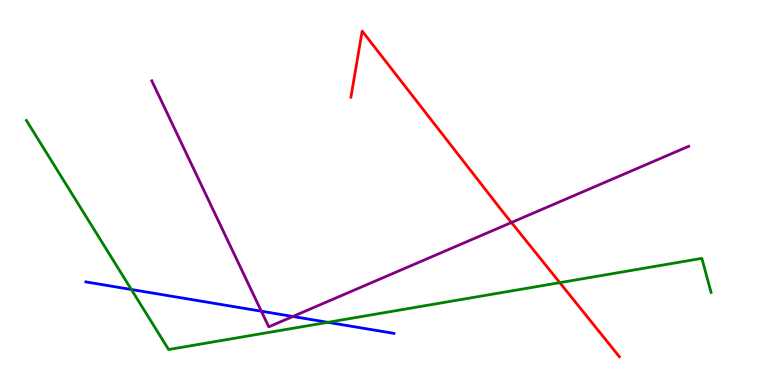[{'lines': ['blue', 'red'], 'intersections': []}, {'lines': ['green', 'red'], 'intersections': [{'x': 7.22, 'y': 2.66}]}, {'lines': ['purple', 'red'], 'intersections': [{'x': 6.6, 'y': 4.22}]}, {'lines': ['blue', 'green'], 'intersections': [{'x': 1.69, 'y': 2.48}, {'x': 4.23, 'y': 1.63}]}, {'lines': ['blue', 'purple'], 'intersections': [{'x': 3.37, 'y': 1.92}, {'x': 3.78, 'y': 1.78}]}, {'lines': ['green', 'purple'], 'intersections': []}]